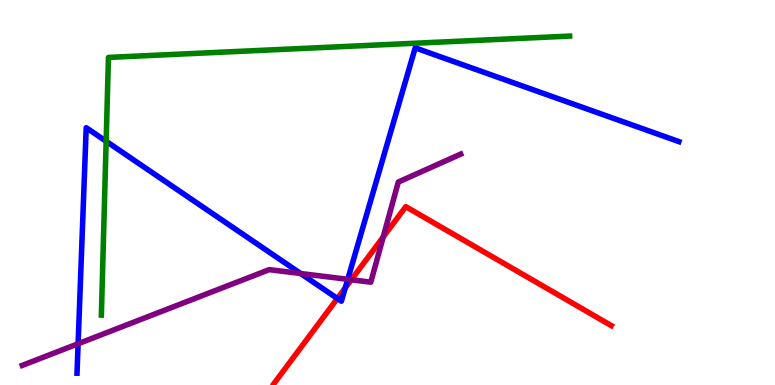[{'lines': ['blue', 'red'], 'intersections': [{'x': 4.35, 'y': 2.25}, {'x': 4.45, 'y': 2.52}]}, {'lines': ['green', 'red'], 'intersections': []}, {'lines': ['purple', 'red'], 'intersections': [{'x': 4.53, 'y': 2.73}, {'x': 4.94, 'y': 3.85}]}, {'lines': ['blue', 'green'], 'intersections': [{'x': 1.37, 'y': 6.33}]}, {'lines': ['blue', 'purple'], 'intersections': [{'x': 1.01, 'y': 1.07}, {'x': 3.88, 'y': 2.9}, {'x': 4.49, 'y': 2.74}]}, {'lines': ['green', 'purple'], 'intersections': []}]